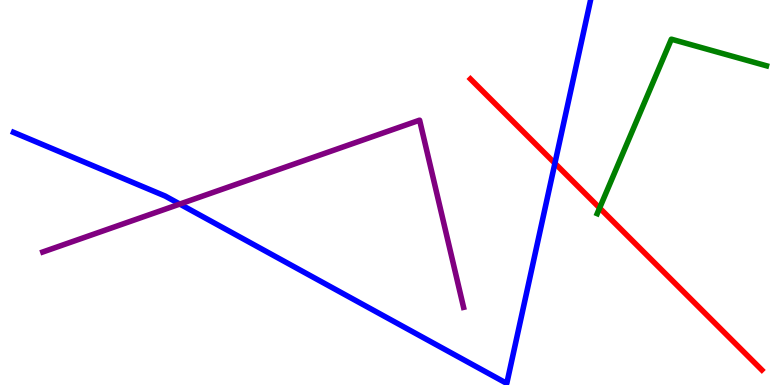[{'lines': ['blue', 'red'], 'intersections': [{'x': 7.16, 'y': 5.76}]}, {'lines': ['green', 'red'], 'intersections': [{'x': 7.74, 'y': 4.6}]}, {'lines': ['purple', 'red'], 'intersections': []}, {'lines': ['blue', 'green'], 'intersections': []}, {'lines': ['blue', 'purple'], 'intersections': [{'x': 2.32, 'y': 4.7}]}, {'lines': ['green', 'purple'], 'intersections': []}]